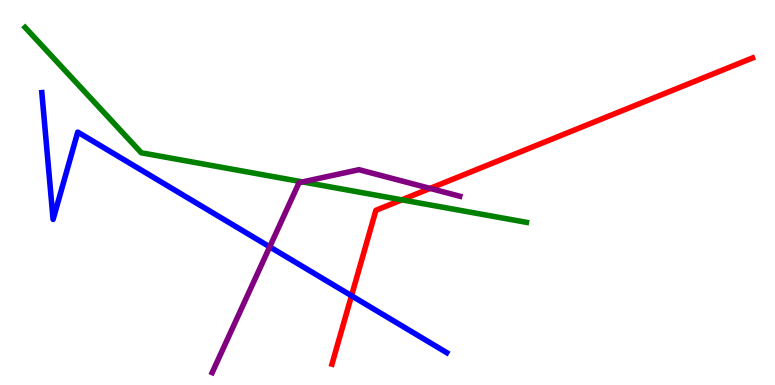[{'lines': ['blue', 'red'], 'intersections': [{'x': 4.54, 'y': 2.32}]}, {'lines': ['green', 'red'], 'intersections': [{'x': 5.18, 'y': 4.81}]}, {'lines': ['purple', 'red'], 'intersections': [{'x': 5.55, 'y': 5.11}]}, {'lines': ['blue', 'green'], 'intersections': []}, {'lines': ['blue', 'purple'], 'intersections': [{'x': 3.48, 'y': 3.59}]}, {'lines': ['green', 'purple'], 'intersections': [{'x': 3.9, 'y': 5.28}]}]